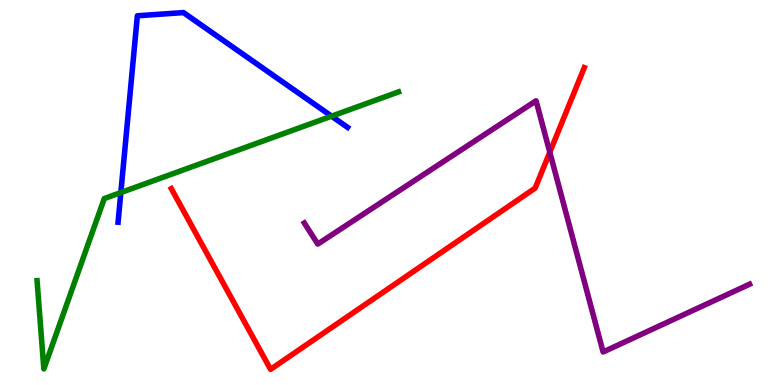[{'lines': ['blue', 'red'], 'intersections': []}, {'lines': ['green', 'red'], 'intersections': []}, {'lines': ['purple', 'red'], 'intersections': [{'x': 7.09, 'y': 6.05}]}, {'lines': ['blue', 'green'], 'intersections': [{'x': 1.56, 'y': 5.0}, {'x': 4.28, 'y': 6.98}]}, {'lines': ['blue', 'purple'], 'intersections': []}, {'lines': ['green', 'purple'], 'intersections': []}]